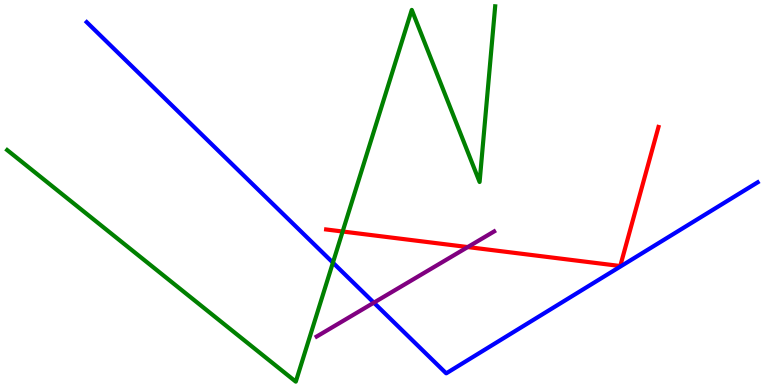[{'lines': ['blue', 'red'], 'intersections': []}, {'lines': ['green', 'red'], 'intersections': [{'x': 4.42, 'y': 3.99}]}, {'lines': ['purple', 'red'], 'intersections': [{'x': 6.04, 'y': 3.58}]}, {'lines': ['blue', 'green'], 'intersections': [{'x': 4.3, 'y': 3.18}]}, {'lines': ['blue', 'purple'], 'intersections': [{'x': 4.82, 'y': 2.14}]}, {'lines': ['green', 'purple'], 'intersections': []}]